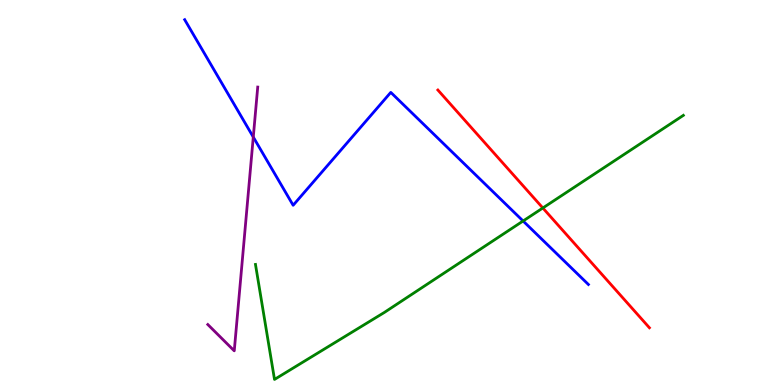[{'lines': ['blue', 'red'], 'intersections': []}, {'lines': ['green', 'red'], 'intersections': [{'x': 7.0, 'y': 4.6}]}, {'lines': ['purple', 'red'], 'intersections': []}, {'lines': ['blue', 'green'], 'intersections': [{'x': 6.75, 'y': 4.26}]}, {'lines': ['blue', 'purple'], 'intersections': [{'x': 3.27, 'y': 6.44}]}, {'lines': ['green', 'purple'], 'intersections': []}]